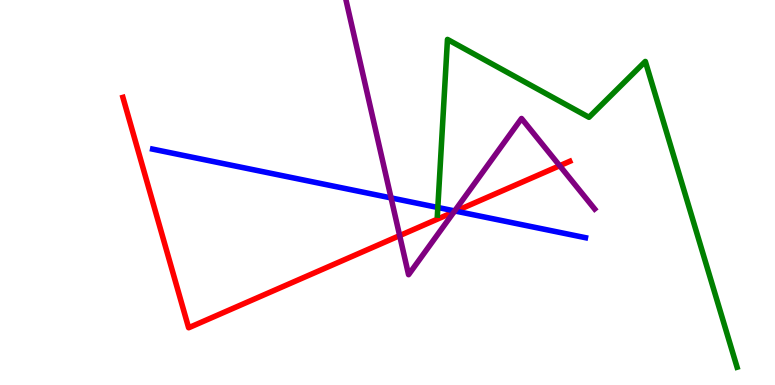[{'lines': ['blue', 'red'], 'intersections': [{'x': 5.88, 'y': 4.52}]}, {'lines': ['green', 'red'], 'intersections': []}, {'lines': ['purple', 'red'], 'intersections': [{'x': 5.16, 'y': 3.88}, {'x': 5.86, 'y': 4.5}, {'x': 7.22, 'y': 5.7}]}, {'lines': ['blue', 'green'], 'intersections': [{'x': 5.65, 'y': 4.61}]}, {'lines': ['blue', 'purple'], 'intersections': [{'x': 5.05, 'y': 4.86}, {'x': 5.87, 'y': 4.52}]}, {'lines': ['green', 'purple'], 'intersections': []}]